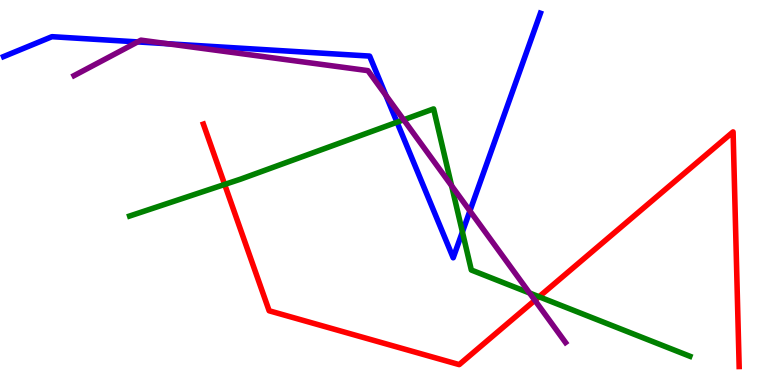[{'lines': ['blue', 'red'], 'intersections': []}, {'lines': ['green', 'red'], 'intersections': [{'x': 2.9, 'y': 5.21}, {'x': 6.96, 'y': 2.29}]}, {'lines': ['purple', 'red'], 'intersections': [{'x': 6.9, 'y': 2.2}]}, {'lines': ['blue', 'green'], 'intersections': [{'x': 5.12, 'y': 6.83}, {'x': 5.97, 'y': 3.98}]}, {'lines': ['blue', 'purple'], 'intersections': [{'x': 1.78, 'y': 8.91}, {'x': 2.16, 'y': 8.86}, {'x': 4.98, 'y': 7.52}, {'x': 6.06, 'y': 4.52}]}, {'lines': ['green', 'purple'], 'intersections': [{'x': 5.21, 'y': 6.89}, {'x': 5.83, 'y': 5.18}, {'x': 6.83, 'y': 2.39}]}]